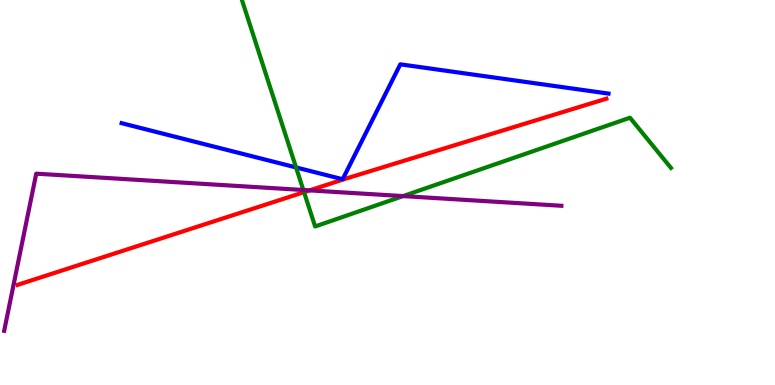[{'lines': ['blue', 'red'], 'intersections': []}, {'lines': ['green', 'red'], 'intersections': [{'x': 3.92, 'y': 5.01}]}, {'lines': ['purple', 'red'], 'intersections': [{'x': 3.99, 'y': 5.05}]}, {'lines': ['blue', 'green'], 'intersections': [{'x': 3.82, 'y': 5.65}]}, {'lines': ['blue', 'purple'], 'intersections': []}, {'lines': ['green', 'purple'], 'intersections': [{'x': 3.91, 'y': 5.06}, {'x': 5.2, 'y': 4.91}]}]